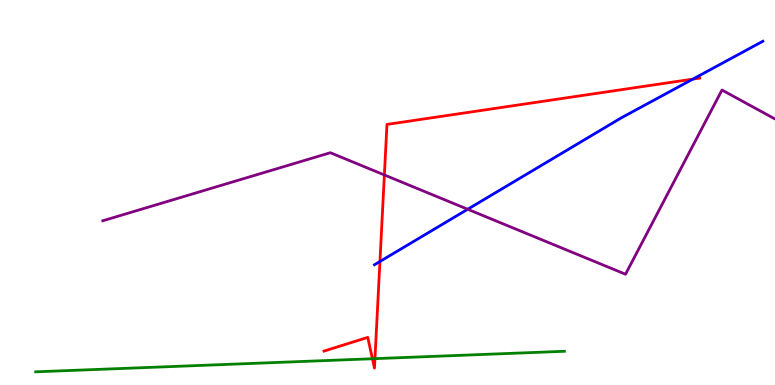[{'lines': ['blue', 'red'], 'intersections': [{'x': 4.9, 'y': 3.21}, {'x': 8.94, 'y': 7.95}]}, {'lines': ['green', 'red'], 'intersections': [{'x': 4.81, 'y': 0.682}, {'x': 4.84, 'y': 0.684}]}, {'lines': ['purple', 'red'], 'intersections': [{'x': 4.96, 'y': 5.46}]}, {'lines': ['blue', 'green'], 'intersections': []}, {'lines': ['blue', 'purple'], 'intersections': [{'x': 6.03, 'y': 4.56}]}, {'lines': ['green', 'purple'], 'intersections': []}]